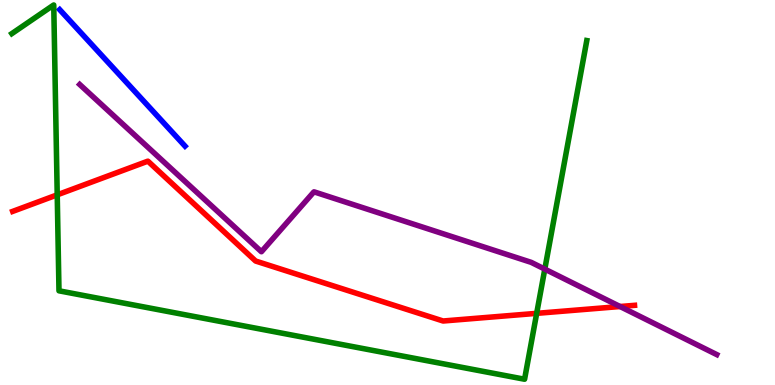[{'lines': ['blue', 'red'], 'intersections': []}, {'lines': ['green', 'red'], 'intersections': [{'x': 0.738, 'y': 4.94}, {'x': 6.92, 'y': 1.86}]}, {'lines': ['purple', 'red'], 'intersections': [{'x': 8.0, 'y': 2.04}]}, {'lines': ['blue', 'green'], 'intersections': []}, {'lines': ['blue', 'purple'], 'intersections': []}, {'lines': ['green', 'purple'], 'intersections': [{'x': 7.03, 'y': 3.01}]}]